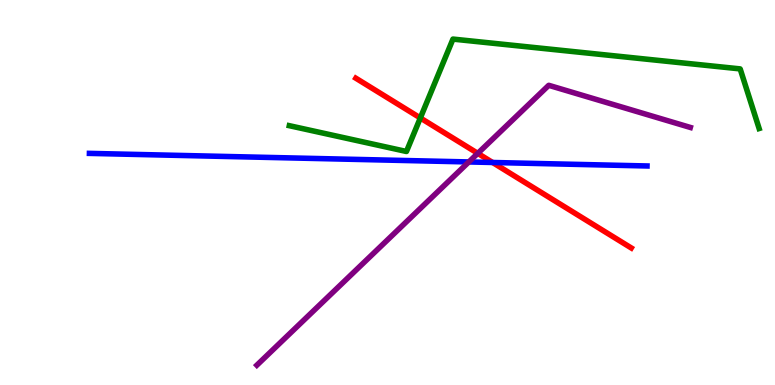[{'lines': ['blue', 'red'], 'intersections': [{'x': 6.36, 'y': 5.78}]}, {'lines': ['green', 'red'], 'intersections': [{'x': 5.42, 'y': 6.94}]}, {'lines': ['purple', 'red'], 'intersections': [{'x': 6.16, 'y': 6.02}]}, {'lines': ['blue', 'green'], 'intersections': []}, {'lines': ['blue', 'purple'], 'intersections': [{'x': 6.05, 'y': 5.79}]}, {'lines': ['green', 'purple'], 'intersections': []}]